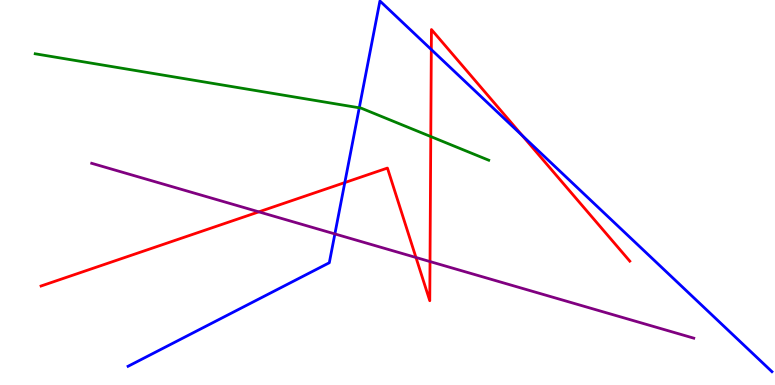[{'lines': ['blue', 'red'], 'intersections': [{'x': 4.45, 'y': 5.26}, {'x': 5.57, 'y': 8.71}, {'x': 6.74, 'y': 6.48}]}, {'lines': ['green', 'red'], 'intersections': [{'x': 5.56, 'y': 6.45}]}, {'lines': ['purple', 'red'], 'intersections': [{'x': 3.34, 'y': 4.5}, {'x': 5.37, 'y': 3.31}, {'x': 5.55, 'y': 3.21}]}, {'lines': ['blue', 'green'], 'intersections': [{'x': 4.64, 'y': 7.2}]}, {'lines': ['blue', 'purple'], 'intersections': [{'x': 4.32, 'y': 3.92}]}, {'lines': ['green', 'purple'], 'intersections': []}]